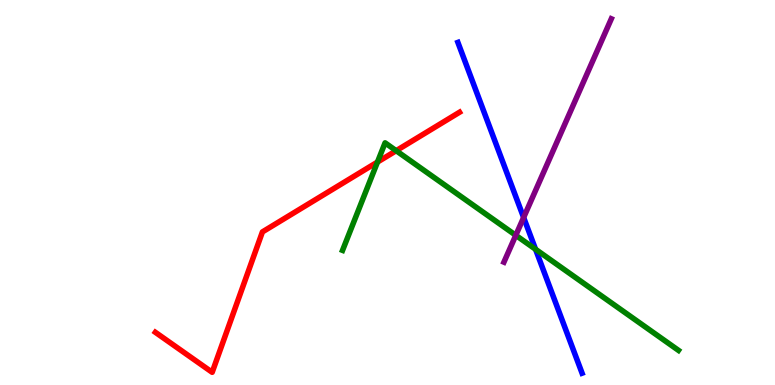[{'lines': ['blue', 'red'], 'intersections': []}, {'lines': ['green', 'red'], 'intersections': [{'x': 4.87, 'y': 5.79}, {'x': 5.11, 'y': 6.09}]}, {'lines': ['purple', 'red'], 'intersections': []}, {'lines': ['blue', 'green'], 'intersections': [{'x': 6.91, 'y': 3.53}]}, {'lines': ['blue', 'purple'], 'intersections': [{'x': 6.76, 'y': 4.35}]}, {'lines': ['green', 'purple'], 'intersections': [{'x': 6.66, 'y': 3.89}]}]